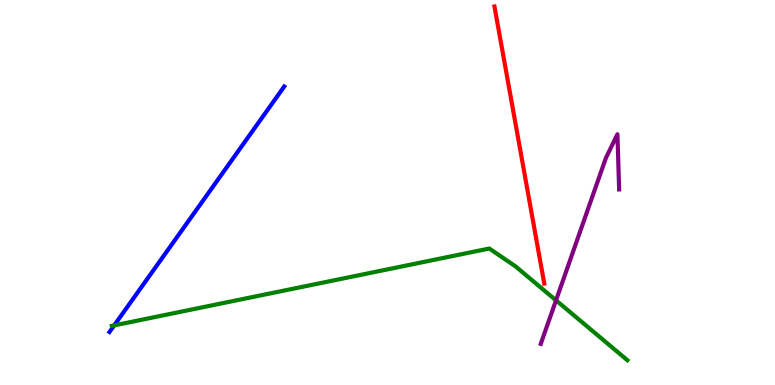[{'lines': ['blue', 'red'], 'intersections': []}, {'lines': ['green', 'red'], 'intersections': []}, {'lines': ['purple', 'red'], 'intersections': []}, {'lines': ['blue', 'green'], 'intersections': [{'x': 1.47, 'y': 1.55}]}, {'lines': ['blue', 'purple'], 'intersections': []}, {'lines': ['green', 'purple'], 'intersections': [{'x': 7.17, 'y': 2.2}]}]